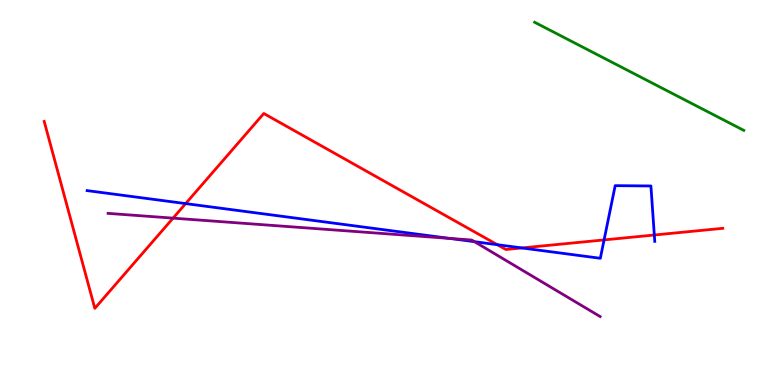[{'lines': ['blue', 'red'], 'intersections': [{'x': 2.4, 'y': 4.71}, {'x': 6.42, 'y': 3.64}, {'x': 6.73, 'y': 3.56}, {'x': 7.79, 'y': 3.77}, {'x': 8.44, 'y': 3.9}]}, {'lines': ['green', 'red'], 'intersections': []}, {'lines': ['purple', 'red'], 'intersections': [{'x': 2.23, 'y': 4.33}]}, {'lines': ['blue', 'green'], 'intersections': []}, {'lines': ['blue', 'purple'], 'intersections': [{'x': 5.8, 'y': 3.81}, {'x': 6.12, 'y': 3.72}]}, {'lines': ['green', 'purple'], 'intersections': []}]